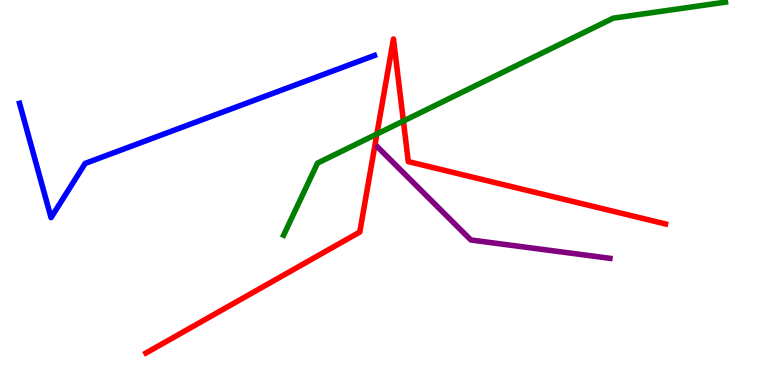[{'lines': ['blue', 'red'], 'intersections': []}, {'lines': ['green', 'red'], 'intersections': [{'x': 4.86, 'y': 6.52}, {'x': 5.2, 'y': 6.86}]}, {'lines': ['purple', 'red'], 'intersections': []}, {'lines': ['blue', 'green'], 'intersections': []}, {'lines': ['blue', 'purple'], 'intersections': []}, {'lines': ['green', 'purple'], 'intersections': []}]